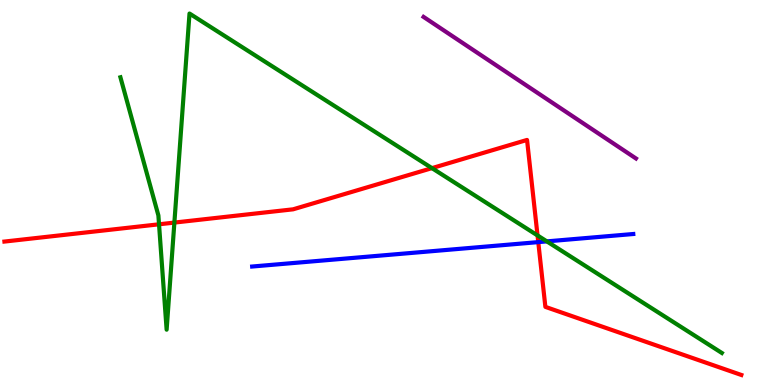[{'lines': ['blue', 'red'], 'intersections': [{'x': 6.95, 'y': 3.71}]}, {'lines': ['green', 'red'], 'intersections': [{'x': 2.05, 'y': 4.17}, {'x': 2.25, 'y': 4.22}, {'x': 5.57, 'y': 5.63}, {'x': 6.94, 'y': 3.88}]}, {'lines': ['purple', 'red'], 'intersections': []}, {'lines': ['blue', 'green'], 'intersections': [{'x': 7.06, 'y': 3.73}]}, {'lines': ['blue', 'purple'], 'intersections': []}, {'lines': ['green', 'purple'], 'intersections': []}]